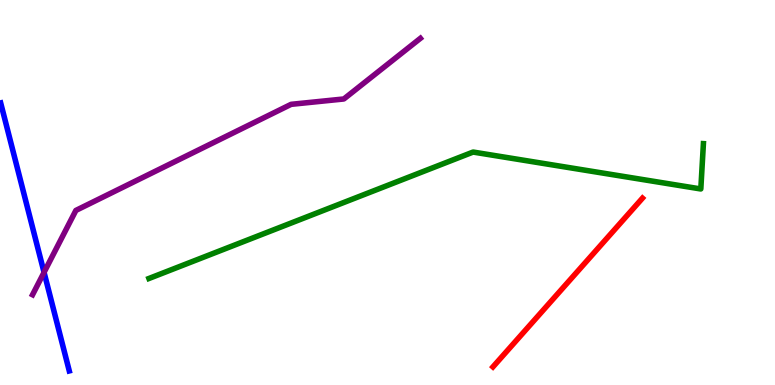[{'lines': ['blue', 'red'], 'intersections': []}, {'lines': ['green', 'red'], 'intersections': []}, {'lines': ['purple', 'red'], 'intersections': []}, {'lines': ['blue', 'green'], 'intersections': []}, {'lines': ['blue', 'purple'], 'intersections': [{'x': 0.568, 'y': 2.93}]}, {'lines': ['green', 'purple'], 'intersections': []}]